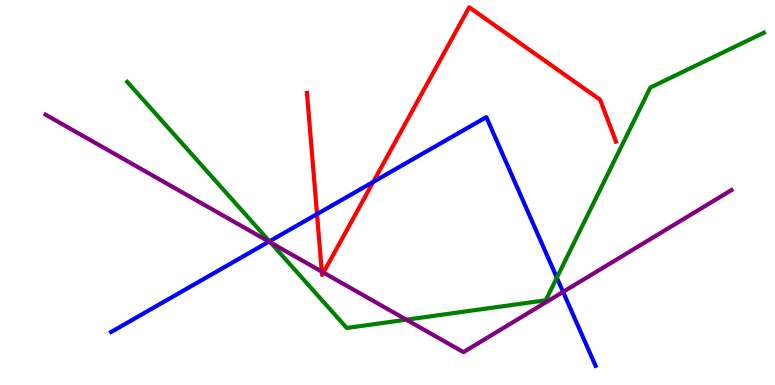[{'lines': ['blue', 'red'], 'intersections': [{'x': 4.09, 'y': 4.44}, {'x': 4.82, 'y': 5.28}]}, {'lines': ['green', 'red'], 'intersections': []}, {'lines': ['purple', 'red'], 'intersections': [{'x': 4.15, 'y': 2.94}, {'x': 4.17, 'y': 2.92}]}, {'lines': ['blue', 'green'], 'intersections': [{'x': 3.48, 'y': 3.73}, {'x': 7.19, 'y': 2.79}]}, {'lines': ['blue', 'purple'], 'intersections': [{'x': 3.47, 'y': 3.72}, {'x': 7.27, 'y': 2.42}]}, {'lines': ['green', 'purple'], 'intersections': [{'x': 3.49, 'y': 3.7}, {'x': 5.24, 'y': 1.7}]}]